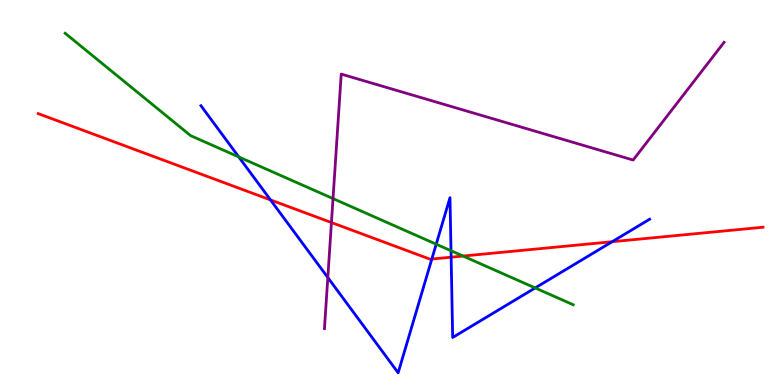[{'lines': ['blue', 'red'], 'intersections': [{'x': 3.49, 'y': 4.81}, {'x': 5.57, 'y': 3.27}, {'x': 5.82, 'y': 3.32}, {'x': 7.9, 'y': 3.72}]}, {'lines': ['green', 'red'], 'intersections': [{'x': 5.97, 'y': 3.35}]}, {'lines': ['purple', 'red'], 'intersections': [{'x': 4.28, 'y': 4.22}]}, {'lines': ['blue', 'green'], 'intersections': [{'x': 3.08, 'y': 5.92}, {'x': 5.63, 'y': 3.66}, {'x': 5.82, 'y': 3.49}, {'x': 6.91, 'y': 2.52}]}, {'lines': ['blue', 'purple'], 'intersections': [{'x': 4.23, 'y': 2.79}]}, {'lines': ['green', 'purple'], 'intersections': [{'x': 4.3, 'y': 4.84}]}]